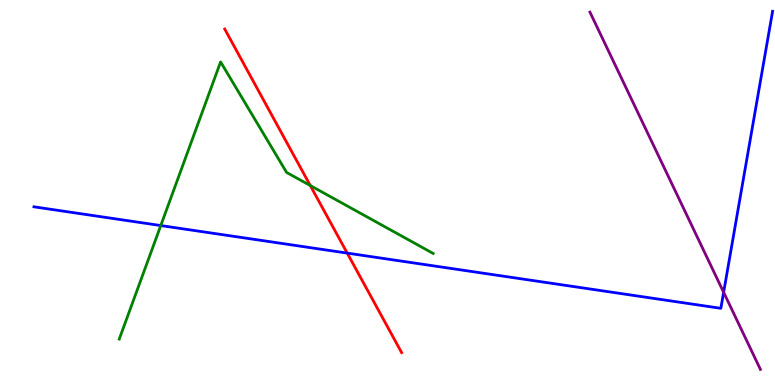[{'lines': ['blue', 'red'], 'intersections': [{'x': 4.48, 'y': 3.43}]}, {'lines': ['green', 'red'], 'intersections': [{'x': 4.0, 'y': 5.18}]}, {'lines': ['purple', 'red'], 'intersections': []}, {'lines': ['blue', 'green'], 'intersections': [{'x': 2.07, 'y': 4.14}]}, {'lines': ['blue', 'purple'], 'intersections': [{'x': 9.34, 'y': 2.41}]}, {'lines': ['green', 'purple'], 'intersections': []}]